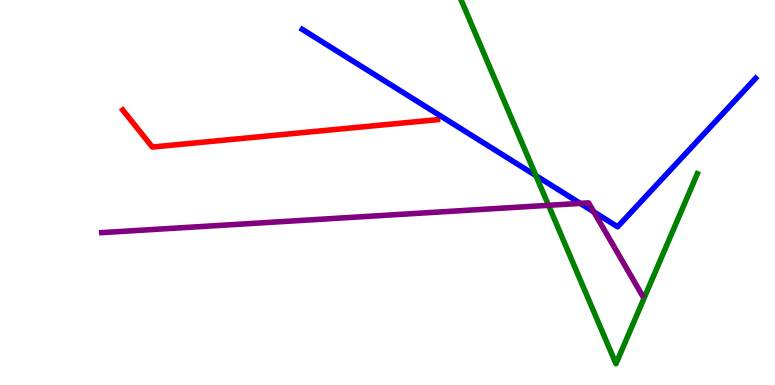[{'lines': ['blue', 'red'], 'intersections': []}, {'lines': ['green', 'red'], 'intersections': []}, {'lines': ['purple', 'red'], 'intersections': []}, {'lines': ['blue', 'green'], 'intersections': [{'x': 6.91, 'y': 5.44}]}, {'lines': ['blue', 'purple'], 'intersections': [{'x': 7.49, 'y': 4.72}, {'x': 7.66, 'y': 4.5}]}, {'lines': ['green', 'purple'], 'intersections': [{'x': 7.08, 'y': 4.67}]}]